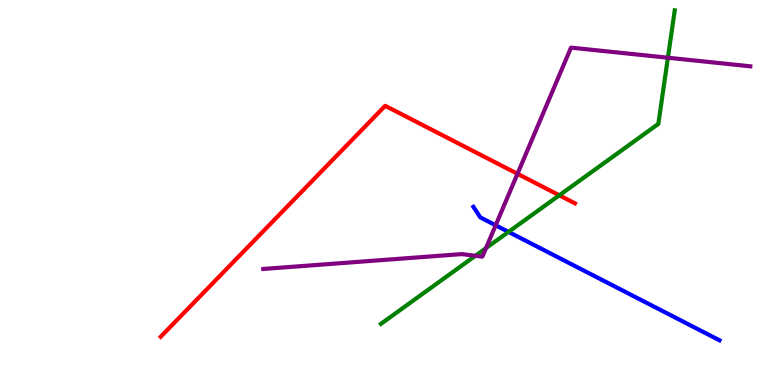[{'lines': ['blue', 'red'], 'intersections': []}, {'lines': ['green', 'red'], 'intersections': [{'x': 7.22, 'y': 4.93}]}, {'lines': ['purple', 'red'], 'intersections': [{'x': 6.68, 'y': 5.49}]}, {'lines': ['blue', 'green'], 'intersections': [{'x': 6.56, 'y': 3.98}]}, {'lines': ['blue', 'purple'], 'intersections': [{'x': 6.4, 'y': 4.15}]}, {'lines': ['green', 'purple'], 'intersections': [{'x': 6.13, 'y': 3.36}, {'x': 6.27, 'y': 3.55}, {'x': 8.62, 'y': 8.5}]}]